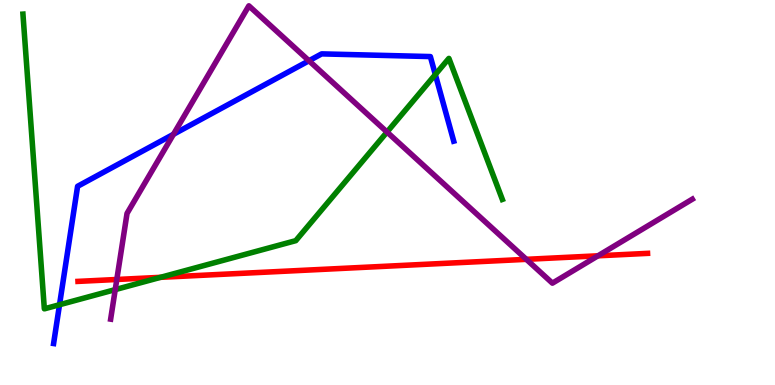[{'lines': ['blue', 'red'], 'intersections': []}, {'lines': ['green', 'red'], 'intersections': [{'x': 2.07, 'y': 2.8}]}, {'lines': ['purple', 'red'], 'intersections': [{'x': 1.51, 'y': 2.74}, {'x': 6.79, 'y': 3.26}, {'x': 7.72, 'y': 3.36}]}, {'lines': ['blue', 'green'], 'intersections': [{'x': 0.768, 'y': 2.08}, {'x': 5.62, 'y': 8.06}]}, {'lines': ['blue', 'purple'], 'intersections': [{'x': 2.24, 'y': 6.51}, {'x': 3.99, 'y': 8.42}]}, {'lines': ['green', 'purple'], 'intersections': [{'x': 1.49, 'y': 2.48}, {'x': 4.99, 'y': 6.57}]}]